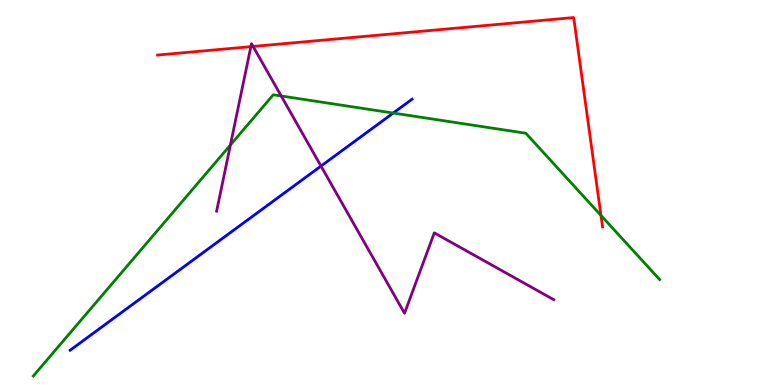[{'lines': ['blue', 'red'], 'intersections': []}, {'lines': ['green', 'red'], 'intersections': [{'x': 7.75, 'y': 4.41}]}, {'lines': ['purple', 'red'], 'intersections': [{'x': 3.24, 'y': 8.79}, {'x': 3.27, 'y': 8.79}]}, {'lines': ['blue', 'green'], 'intersections': [{'x': 5.07, 'y': 7.06}]}, {'lines': ['blue', 'purple'], 'intersections': [{'x': 4.14, 'y': 5.69}]}, {'lines': ['green', 'purple'], 'intersections': [{'x': 2.97, 'y': 6.23}, {'x': 3.63, 'y': 7.51}]}]